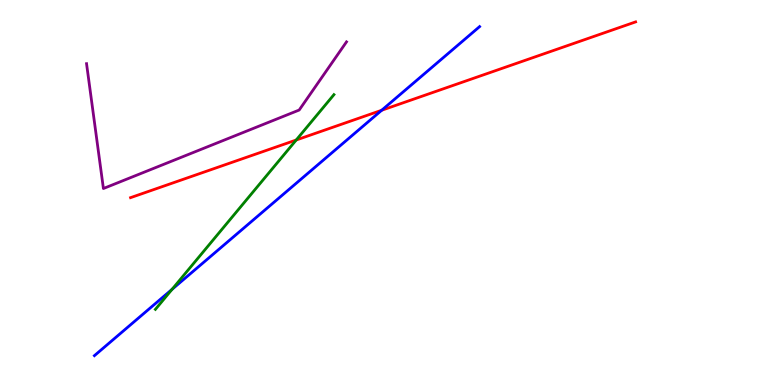[{'lines': ['blue', 'red'], 'intersections': [{'x': 4.92, 'y': 7.14}]}, {'lines': ['green', 'red'], 'intersections': [{'x': 3.82, 'y': 6.36}]}, {'lines': ['purple', 'red'], 'intersections': []}, {'lines': ['blue', 'green'], 'intersections': [{'x': 2.22, 'y': 2.49}]}, {'lines': ['blue', 'purple'], 'intersections': []}, {'lines': ['green', 'purple'], 'intersections': []}]